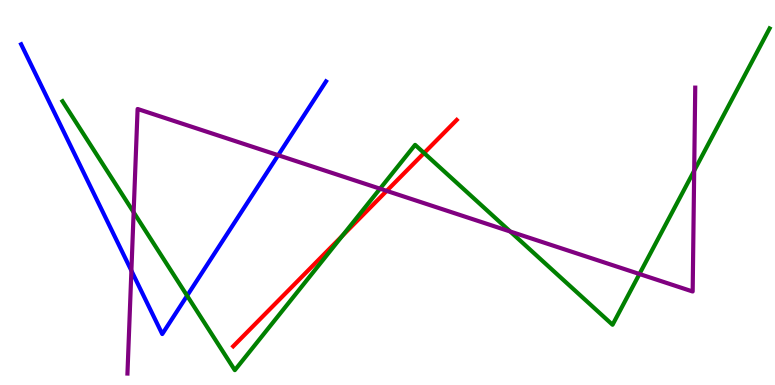[{'lines': ['blue', 'red'], 'intersections': []}, {'lines': ['green', 'red'], 'intersections': [{'x': 4.42, 'y': 3.88}, {'x': 5.47, 'y': 6.03}]}, {'lines': ['purple', 'red'], 'intersections': [{'x': 4.99, 'y': 5.04}]}, {'lines': ['blue', 'green'], 'intersections': [{'x': 2.41, 'y': 2.32}]}, {'lines': ['blue', 'purple'], 'intersections': [{'x': 1.7, 'y': 2.97}, {'x': 3.59, 'y': 5.97}]}, {'lines': ['green', 'purple'], 'intersections': [{'x': 1.72, 'y': 4.49}, {'x': 4.9, 'y': 5.1}, {'x': 6.58, 'y': 3.99}, {'x': 8.25, 'y': 2.88}, {'x': 8.96, 'y': 5.57}]}]